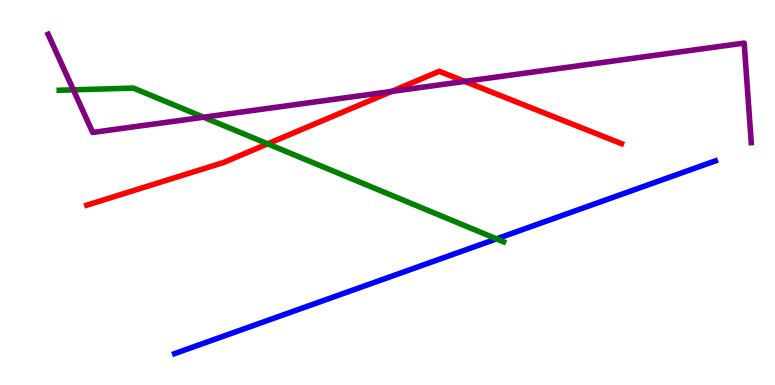[{'lines': ['blue', 'red'], 'intersections': []}, {'lines': ['green', 'red'], 'intersections': [{'x': 3.45, 'y': 6.26}]}, {'lines': ['purple', 'red'], 'intersections': [{'x': 5.05, 'y': 7.63}, {'x': 6.0, 'y': 7.89}]}, {'lines': ['blue', 'green'], 'intersections': [{'x': 6.41, 'y': 3.8}]}, {'lines': ['blue', 'purple'], 'intersections': []}, {'lines': ['green', 'purple'], 'intersections': [{'x': 0.947, 'y': 7.67}, {'x': 2.63, 'y': 6.96}]}]